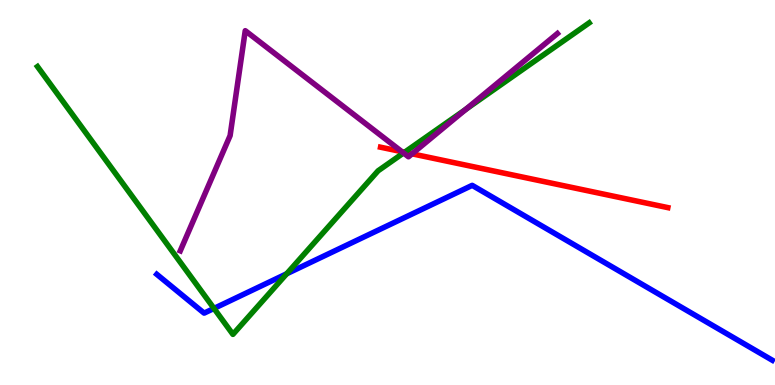[{'lines': ['blue', 'red'], 'intersections': []}, {'lines': ['green', 'red'], 'intersections': [{'x': 5.22, 'y': 6.05}]}, {'lines': ['purple', 'red'], 'intersections': [{'x': 5.19, 'y': 6.06}, {'x': 5.32, 'y': 6.0}]}, {'lines': ['blue', 'green'], 'intersections': [{'x': 2.76, 'y': 1.99}, {'x': 3.7, 'y': 2.89}]}, {'lines': ['blue', 'purple'], 'intersections': []}, {'lines': ['green', 'purple'], 'intersections': [{'x': 5.21, 'y': 6.03}, {'x': 6.01, 'y': 7.16}]}]